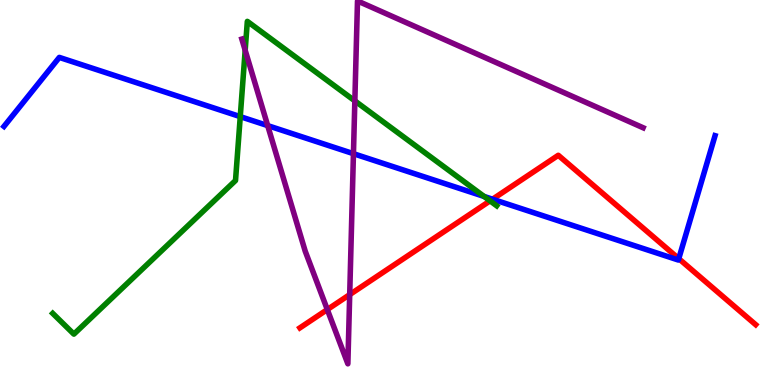[{'lines': ['blue', 'red'], 'intersections': [{'x': 6.36, 'y': 4.83}, {'x': 8.76, 'y': 3.28}]}, {'lines': ['green', 'red'], 'intersections': [{'x': 6.32, 'y': 4.78}]}, {'lines': ['purple', 'red'], 'intersections': [{'x': 4.22, 'y': 1.96}, {'x': 4.51, 'y': 2.35}]}, {'lines': ['blue', 'green'], 'intersections': [{'x': 3.1, 'y': 6.97}, {'x': 6.25, 'y': 4.9}]}, {'lines': ['blue', 'purple'], 'intersections': [{'x': 3.45, 'y': 6.74}, {'x': 4.56, 'y': 6.01}]}, {'lines': ['green', 'purple'], 'intersections': [{'x': 3.16, 'y': 8.69}, {'x': 4.58, 'y': 7.38}]}]